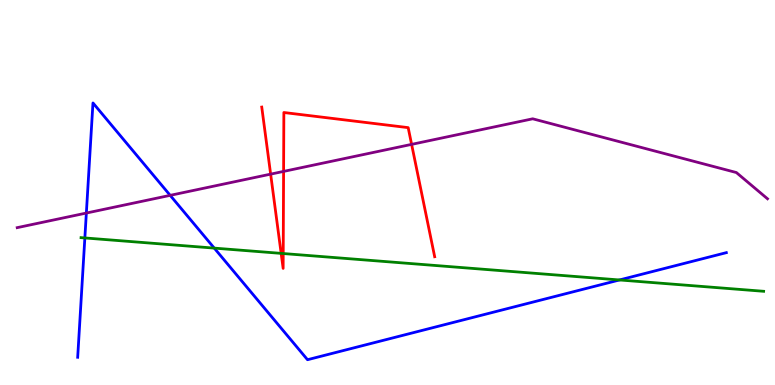[{'lines': ['blue', 'red'], 'intersections': []}, {'lines': ['green', 'red'], 'intersections': [{'x': 3.63, 'y': 3.42}, {'x': 3.65, 'y': 3.41}]}, {'lines': ['purple', 'red'], 'intersections': [{'x': 3.49, 'y': 5.48}, {'x': 3.66, 'y': 5.55}, {'x': 5.31, 'y': 6.25}]}, {'lines': ['blue', 'green'], 'intersections': [{'x': 1.09, 'y': 3.82}, {'x': 2.76, 'y': 3.56}, {'x': 7.99, 'y': 2.73}]}, {'lines': ['blue', 'purple'], 'intersections': [{'x': 1.11, 'y': 4.47}, {'x': 2.2, 'y': 4.93}]}, {'lines': ['green', 'purple'], 'intersections': []}]